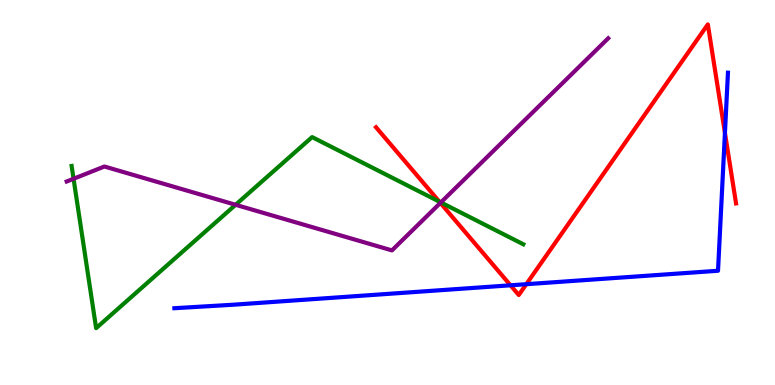[{'lines': ['blue', 'red'], 'intersections': [{'x': 6.59, 'y': 2.59}, {'x': 6.79, 'y': 2.62}, {'x': 9.35, 'y': 6.55}]}, {'lines': ['green', 'red'], 'intersections': [{'x': 5.67, 'y': 4.76}]}, {'lines': ['purple', 'red'], 'intersections': [{'x': 5.68, 'y': 4.73}]}, {'lines': ['blue', 'green'], 'intersections': []}, {'lines': ['blue', 'purple'], 'intersections': []}, {'lines': ['green', 'purple'], 'intersections': [{'x': 0.949, 'y': 5.36}, {'x': 3.04, 'y': 4.68}, {'x': 5.69, 'y': 4.74}]}]